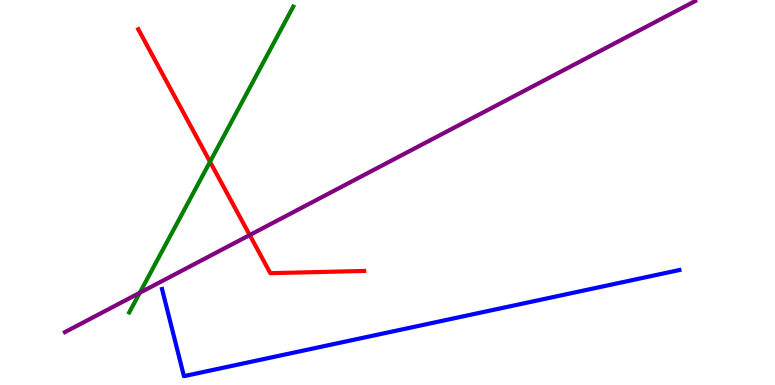[{'lines': ['blue', 'red'], 'intersections': []}, {'lines': ['green', 'red'], 'intersections': [{'x': 2.71, 'y': 5.8}]}, {'lines': ['purple', 'red'], 'intersections': [{'x': 3.22, 'y': 3.89}]}, {'lines': ['blue', 'green'], 'intersections': []}, {'lines': ['blue', 'purple'], 'intersections': []}, {'lines': ['green', 'purple'], 'intersections': [{'x': 1.8, 'y': 2.39}]}]